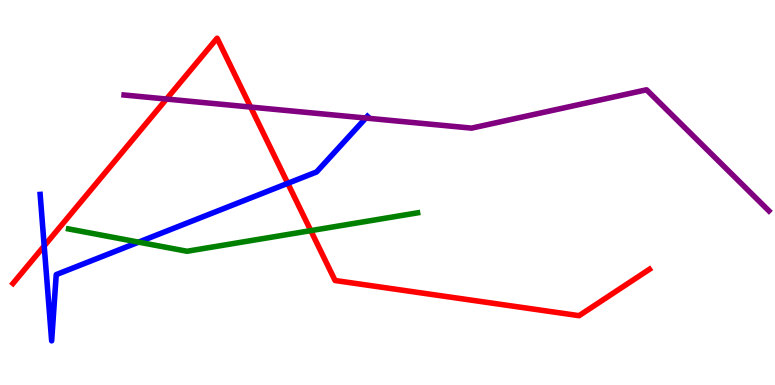[{'lines': ['blue', 'red'], 'intersections': [{'x': 0.57, 'y': 3.61}, {'x': 3.71, 'y': 5.24}]}, {'lines': ['green', 'red'], 'intersections': [{'x': 4.01, 'y': 4.01}]}, {'lines': ['purple', 'red'], 'intersections': [{'x': 2.15, 'y': 7.43}, {'x': 3.23, 'y': 7.22}]}, {'lines': ['blue', 'green'], 'intersections': [{'x': 1.79, 'y': 3.71}]}, {'lines': ['blue', 'purple'], 'intersections': [{'x': 4.72, 'y': 6.93}]}, {'lines': ['green', 'purple'], 'intersections': []}]